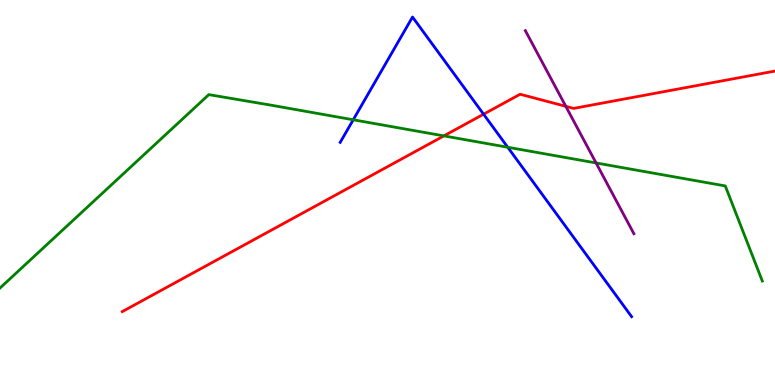[{'lines': ['blue', 'red'], 'intersections': [{'x': 6.24, 'y': 7.03}]}, {'lines': ['green', 'red'], 'intersections': [{'x': 5.73, 'y': 6.47}]}, {'lines': ['purple', 'red'], 'intersections': [{'x': 7.3, 'y': 7.24}]}, {'lines': ['blue', 'green'], 'intersections': [{'x': 4.56, 'y': 6.89}, {'x': 6.55, 'y': 6.18}]}, {'lines': ['blue', 'purple'], 'intersections': []}, {'lines': ['green', 'purple'], 'intersections': [{'x': 7.69, 'y': 5.77}]}]